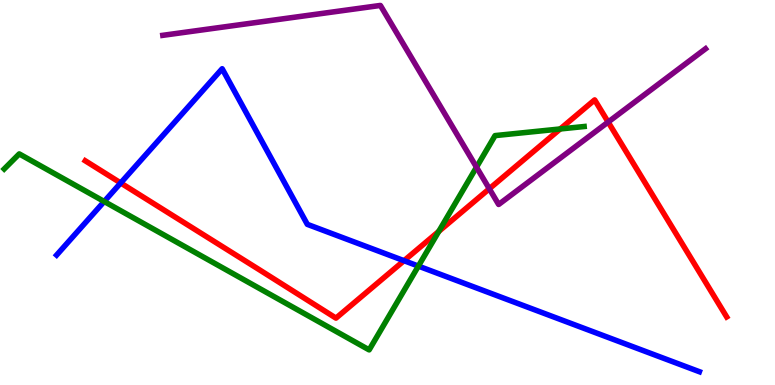[{'lines': ['blue', 'red'], 'intersections': [{'x': 1.56, 'y': 5.25}, {'x': 5.21, 'y': 3.23}]}, {'lines': ['green', 'red'], 'intersections': [{'x': 5.66, 'y': 3.99}, {'x': 7.23, 'y': 6.65}]}, {'lines': ['purple', 'red'], 'intersections': [{'x': 6.31, 'y': 5.1}, {'x': 7.85, 'y': 6.83}]}, {'lines': ['blue', 'green'], 'intersections': [{'x': 1.34, 'y': 4.77}, {'x': 5.4, 'y': 3.09}]}, {'lines': ['blue', 'purple'], 'intersections': []}, {'lines': ['green', 'purple'], 'intersections': [{'x': 6.15, 'y': 5.66}]}]